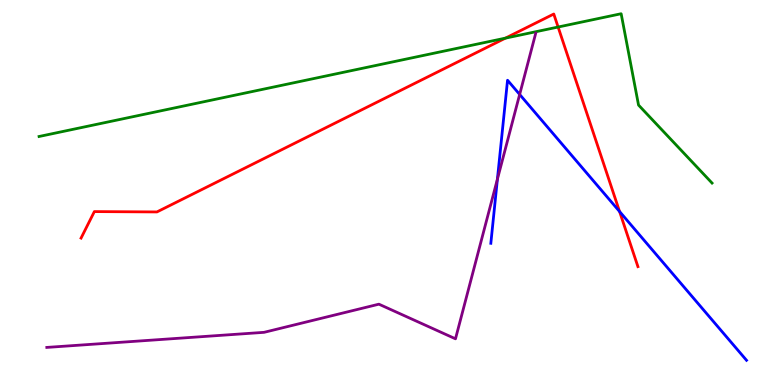[{'lines': ['blue', 'red'], 'intersections': [{'x': 7.99, 'y': 4.51}]}, {'lines': ['green', 'red'], 'intersections': [{'x': 6.52, 'y': 9.01}, {'x': 7.2, 'y': 9.3}]}, {'lines': ['purple', 'red'], 'intersections': []}, {'lines': ['blue', 'green'], 'intersections': []}, {'lines': ['blue', 'purple'], 'intersections': [{'x': 6.42, 'y': 5.35}, {'x': 6.71, 'y': 7.55}]}, {'lines': ['green', 'purple'], 'intersections': []}]